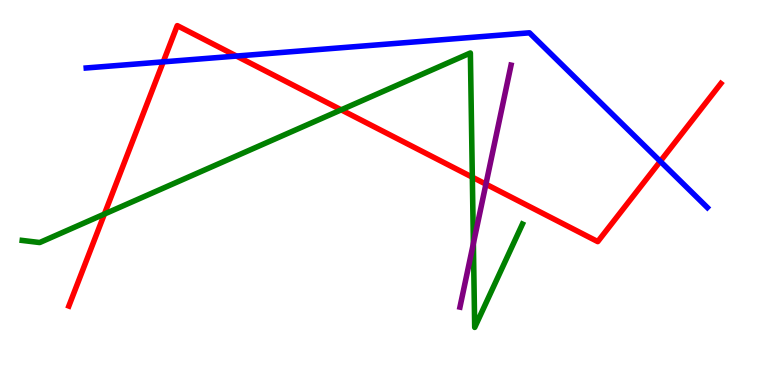[{'lines': ['blue', 'red'], 'intersections': [{'x': 2.11, 'y': 8.39}, {'x': 3.05, 'y': 8.54}, {'x': 8.52, 'y': 5.81}]}, {'lines': ['green', 'red'], 'intersections': [{'x': 1.35, 'y': 4.44}, {'x': 4.4, 'y': 7.15}, {'x': 6.09, 'y': 5.4}]}, {'lines': ['purple', 'red'], 'intersections': [{'x': 6.27, 'y': 5.22}]}, {'lines': ['blue', 'green'], 'intersections': []}, {'lines': ['blue', 'purple'], 'intersections': []}, {'lines': ['green', 'purple'], 'intersections': [{'x': 6.11, 'y': 3.67}]}]